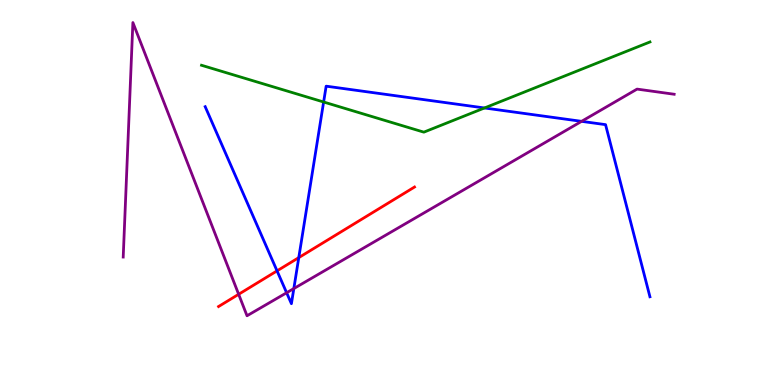[{'lines': ['blue', 'red'], 'intersections': [{'x': 3.57, 'y': 2.96}, {'x': 3.86, 'y': 3.31}]}, {'lines': ['green', 'red'], 'intersections': []}, {'lines': ['purple', 'red'], 'intersections': [{'x': 3.08, 'y': 2.36}]}, {'lines': ['blue', 'green'], 'intersections': [{'x': 4.18, 'y': 7.35}, {'x': 6.25, 'y': 7.2}]}, {'lines': ['blue', 'purple'], 'intersections': [{'x': 3.7, 'y': 2.4}, {'x': 3.79, 'y': 2.5}, {'x': 7.5, 'y': 6.85}]}, {'lines': ['green', 'purple'], 'intersections': []}]